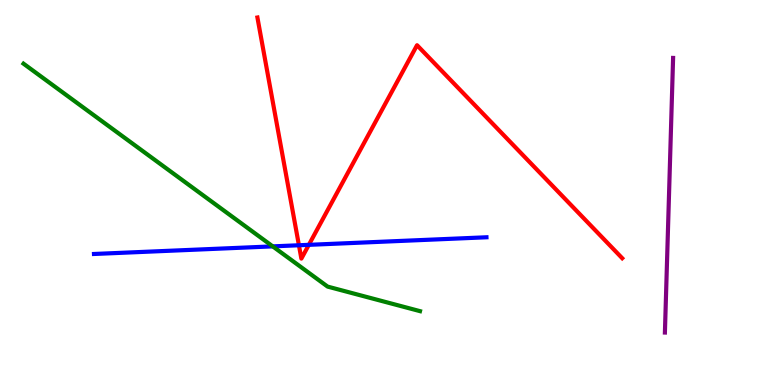[{'lines': ['blue', 'red'], 'intersections': [{'x': 3.86, 'y': 3.63}, {'x': 3.98, 'y': 3.64}]}, {'lines': ['green', 'red'], 'intersections': []}, {'lines': ['purple', 'red'], 'intersections': []}, {'lines': ['blue', 'green'], 'intersections': [{'x': 3.52, 'y': 3.6}]}, {'lines': ['blue', 'purple'], 'intersections': []}, {'lines': ['green', 'purple'], 'intersections': []}]